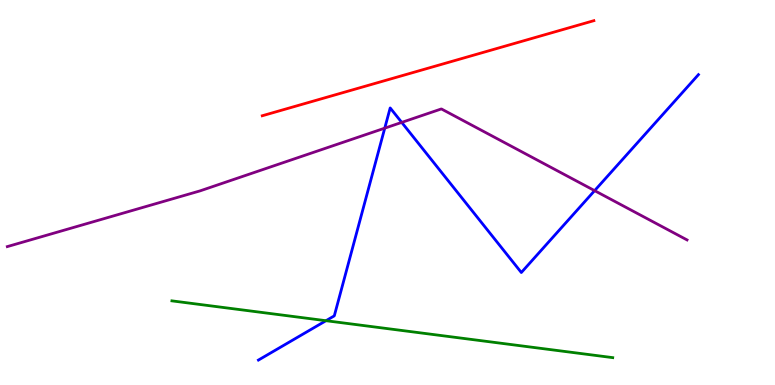[{'lines': ['blue', 'red'], 'intersections': []}, {'lines': ['green', 'red'], 'intersections': []}, {'lines': ['purple', 'red'], 'intersections': []}, {'lines': ['blue', 'green'], 'intersections': [{'x': 4.21, 'y': 1.67}]}, {'lines': ['blue', 'purple'], 'intersections': [{'x': 4.96, 'y': 6.67}, {'x': 5.18, 'y': 6.82}, {'x': 7.67, 'y': 5.05}]}, {'lines': ['green', 'purple'], 'intersections': []}]